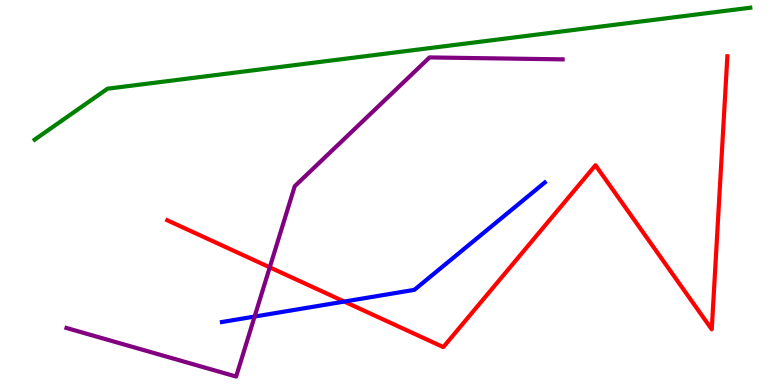[{'lines': ['blue', 'red'], 'intersections': [{'x': 4.44, 'y': 2.17}]}, {'lines': ['green', 'red'], 'intersections': []}, {'lines': ['purple', 'red'], 'intersections': [{'x': 3.48, 'y': 3.06}]}, {'lines': ['blue', 'green'], 'intersections': []}, {'lines': ['blue', 'purple'], 'intersections': [{'x': 3.29, 'y': 1.78}]}, {'lines': ['green', 'purple'], 'intersections': []}]